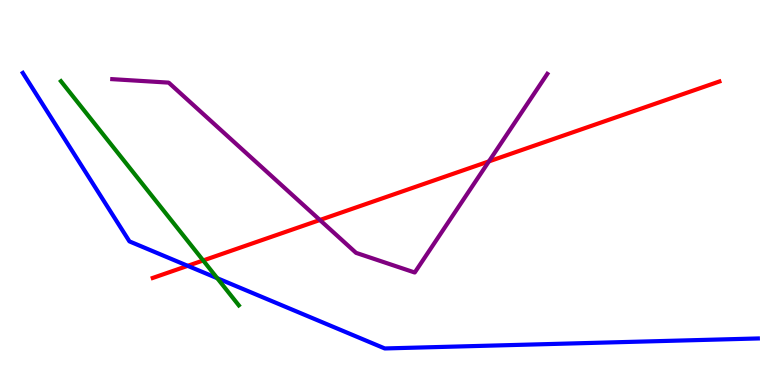[{'lines': ['blue', 'red'], 'intersections': [{'x': 2.42, 'y': 3.1}]}, {'lines': ['green', 'red'], 'intersections': [{'x': 2.62, 'y': 3.23}]}, {'lines': ['purple', 'red'], 'intersections': [{'x': 4.13, 'y': 4.29}, {'x': 6.31, 'y': 5.81}]}, {'lines': ['blue', 'green'], 'intersections': [{'x': 2.8, 'y': 2.77}]}, {'lines': ['blue', 'purple'], 'intersections': []}, {'lines': ['green', 'purple'], 'intersections': []}]